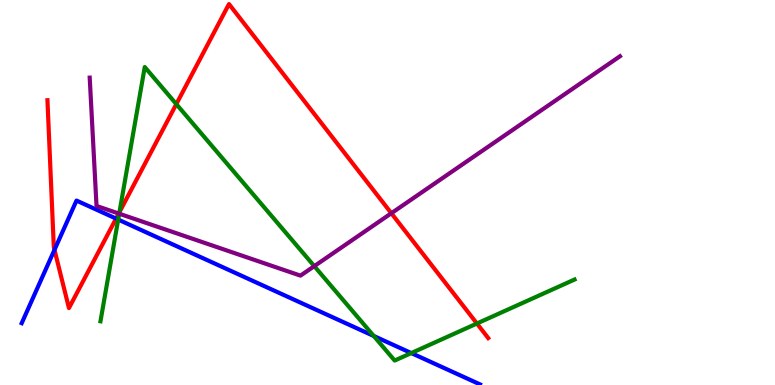[{'lines': ['blue', 'red'], 'intersections': [{'x': 0.703, 'y': 3.51}, {'x': 1.5, 'y': 4.32}]}, {'lines': ['green', 'red'], 'intersections': [{'x': 1.54, 'y': 4.49}, {'x': 2.28, 'y': 7.3}, {'x': 6.15, 'y': 1.6}]}, {'lines': ['purple', 'red'], 'intersections': [{'x': 1.53, 'y': 4.45}, {'x': 5.05, 'y': 4.46}]}, {'lines': ['blue', 'green'], 'intersections': [{'x': 1.52, 'y': 4.3}, {'x': 4.82, 'y': 1.27}, {'x': 5.31, 'y': 0.829}]}, {'lines': ['blue', 'purple'], 'intersections': []}, {'lines': ['green', 'purple'], 'intersections': [{'x': 1.54, 'y': 4.45}, {'x': 4.06, 'y': 3.09}]}]